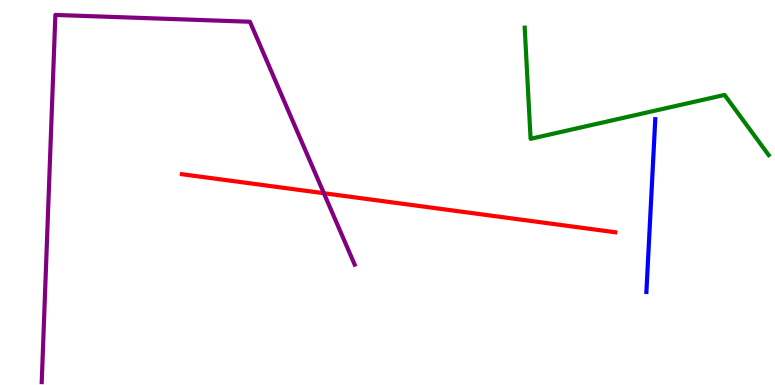[{'lines': ['blue', 'red'], 'intersections': []}, {'lines': ['green', 'red'], 'intersections': []}, {'lines': ['purple', 'red'], 'intersections': [{'x': 4.18, 'y': 4.98}]}, {'lines': ['blue', 'green'], 'intersections': []}, {'lines': ['blue', 'purple'], 'intersections': []}, {'lines': ['green', 'purple'], 'intersections': []}]